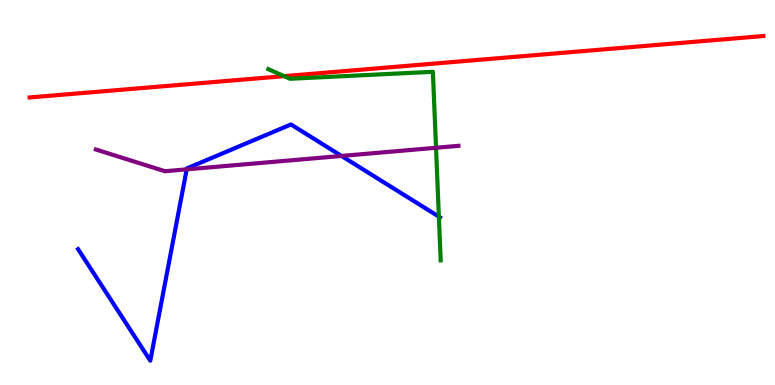[{'lines': ['blue', 'red'], 'intersections': []}, {'lines': ['green', 'red'], 'intersections': [{'x': 3.67, 'y': 8.02}]}, {'lines': ['purple', 'red'], 'intersections': []}, {'lines': ['blue', 'green'], 'intersections': [{'x': 5.66, 'y': 4.37}]}, {'lines': ['blue', 'purple'], 'intersections': [{'x': 2.41, 'y': 5.6}, {'x': 4.41, 'y': 5.95}]}, {'lines': ['green', 'purple'], 'intersections': [{'x': 5.63, 'y': 6.16}]}]